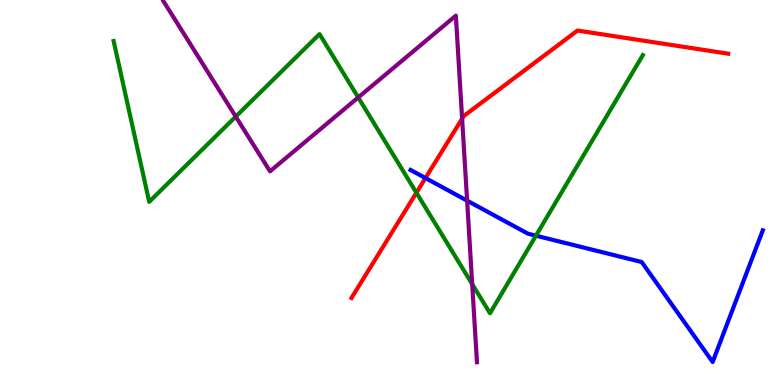[{'lines': ['blue', 'red'], 'intersections': [{'x': 5.49, 'y': 5.37}]}, {'lines': ['green', 'red'], 'intersections': [{'x': 5.37, 'y': 4.99}]}, {'lines': ['purple', 'red'], 'intersections': [{'x': 5.96, 'y': 6.92}]}, {'lines': ['blue', 'green'], 'intersections': [{'x': 6.92, 'y': 3.88}]}, {'lines': ['blue', 'purple'], 'intersections': [{'x': 6.03, 'y': 4.79}]}, {'lines': ['green', 'purple'], 'intersections': [{'x': 3.04, 'y': 6.97}, {'x': 4.62, 'y': 7.47}, {'x': 6.09, 'y': 2.62}]}]